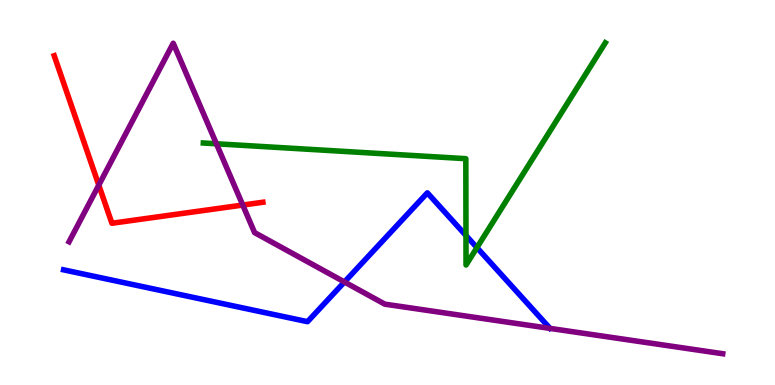[{'lines': ['blue', 'red'], 'intersections': []}, {'lines': ['green', 'red'], 'intersections': []}, {'lines': ['purple', 'red'], 'intersections': [{'x': 1.27, 'y': 5.19}, {'x': 3.13, 'y': 4.67}]}, {'lines': ['blue', 'green'], 'intersections': [{'x': 6.01, 'y': 3.88}, {'x': 6.15, 'y': 3.57}]}, {'lines': ['blue', 'purple'], 'intersections': [{'x': 4.44, 'y': 2.68}]}, {'lines': ['green', 'purple'], 'intersections': [{'x': 2.79, 'y': 6.27}]}]